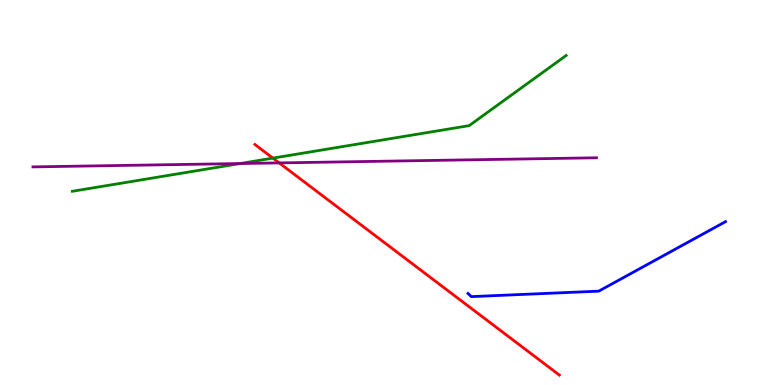[{'lines': ['blue', 'red'], 'intersections': []}, {'lines': ['green', 'red'], 'intersections': [{'x': 3.52, 'y': 5.89}]}, {'lines': ['purple', 'red'], 'intersections': [{'x': 3.6, 'y': 5.77}]}, {'lines': ['blue', 'green'], 'intersections': []}, {'lines': ['blue', 'purple'], 'intersections': []}, {'lines': ['green', 'purple'], 'intersections': [{'x': 3.1, 'y': 5.75}]}]